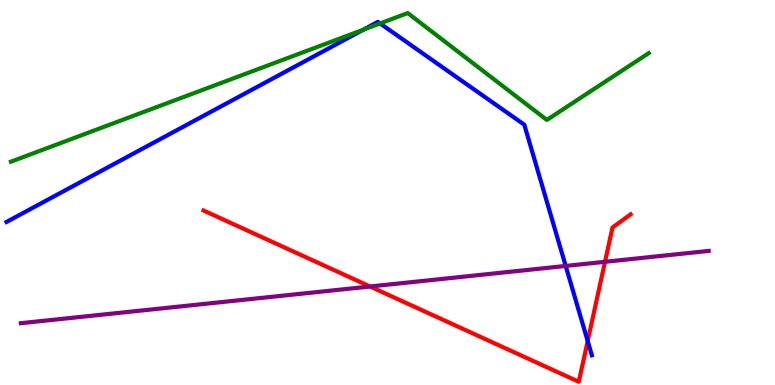[{'lines': ['blue', 'red'], 'intersections': [{'x': 7.58, 'y': 1.14}]}, {'lines': ['green', 'red'], 'intersections': []}, {'lines': ['purple', 'red'], 'intersections': [{'x': 4.77, 'y': 2.56}, {'x': 7.81, 'y': 3.2}]}, {'lines': ['blue', 'green'], 'intersections': [{'x': 4.69, 'y': 9.23}, {'x': 4.9, 'y': 9.39}]}, {'lines': ['blue', 'purple'], 'intersections': [{'x': 7.3, 'y': 3.09}]}, {'lines': ['green', 'purple'], 'intersections': []}]